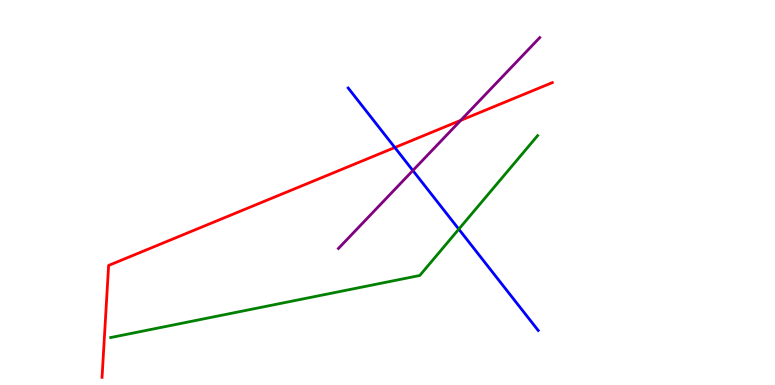[{'lines': ['blue', 'red'], 'intersections': [{'x': 5.09, 'y': 6.17}]}, {'lines': ['green', 'red'], 'intersections': []}, {'lines': ['purple', 'red'], 'intersections': [{'x': 5.95, 'y': 6.87}]}, {'lines': ['blue', 'green'], 'intersections': [{'x': 5.92, 'y': 4.05}]}, {'lines': ['blue', 'purple'], 'intersections': [{'x': 5.33, 'y': 5.57}]}, {'lines': ['green', 'purple'], 'intersections': []}]